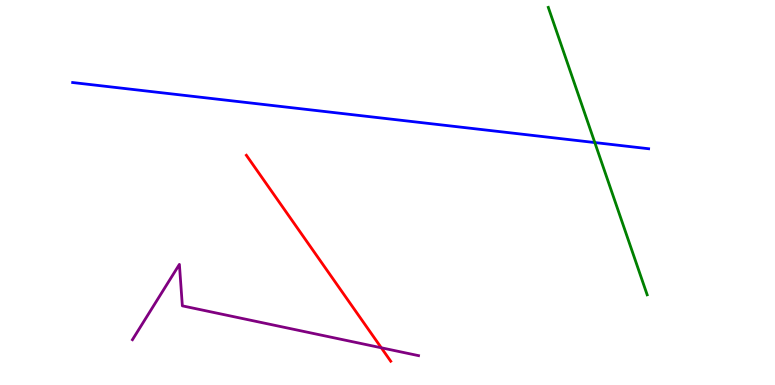[{'lines': ['blue', 'red'], 'intersections': []}, {'lines': ['green', 'red'], 'intersections': []}, {'lines': ['purple', 'red'], 'intersections': [{'x': 4.92, 'y': 0.967}]}, {'lines': ['blue', 'green'], 'intersections': [{'x': 7.67, 'y': 6.3}]}, {'lines': ['blue', 'purple'], 'intersections': []}, {'lines': ['green', 'purple'], 'intersections': []}]